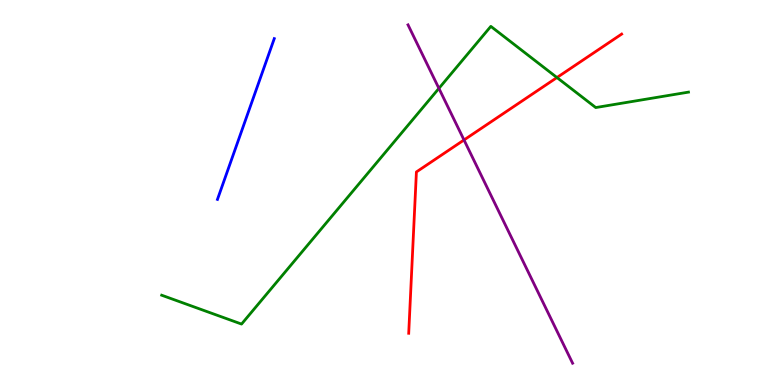[{'lines': ['blue', 'red'], 'intersections': []}, {'lines': ['green', 'red'], 'intersections': [{'x': 7.19, 'y': 7.99}]}, {'lines': ['purple', 'red'], 'intersections': [{'x': 5.99, 'y': 6.36}]}, {'lines': ['blue', 'green'], 'intersections': []}, {'lines': ['blue', 'purple'], 'intersections': []}, {'lines': ['green', 'purple'], 'intersections': [{'x': 5.66, 'y': 7.7}]}]